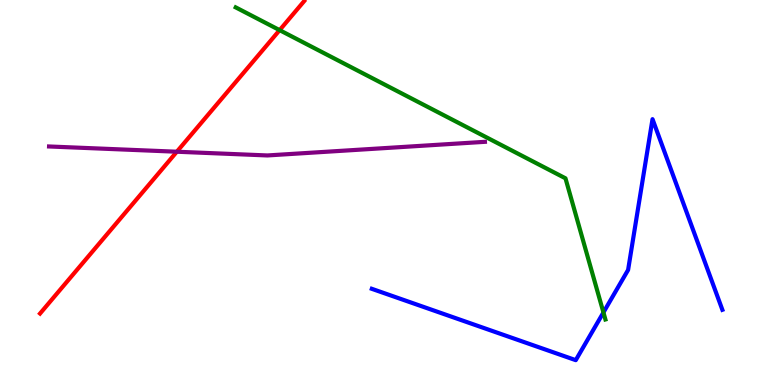[{'lines': ['blue', 'red'], 'intersections': []}, {'lines': ['green', 'red'], 'intersections': [{'x': 3.61, 'y': 9.22}]}, {'lines': ['purple', 'red'], 'intersections': [{'x': 2.28, 'y': 6.06}]}, {'lines': ['blue', 'green'], 'intersections': [{'x': 7.79, 'y': 1.88}]}, {'lines': ['blue', 'purple'], 'intersections': []}, {'lines': ['green', 'purple'], 'intersections': []}]